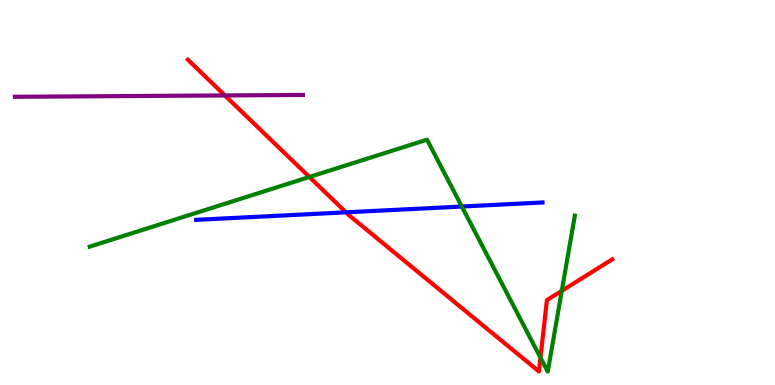[{'lines': ['blue', 'red'], 'intersections': [{'x': 4.46, 'y': 4.48}]}, {'lines': ['green', 'red'], 'intersections': [{'x': 3.99, 'y': 5.4}, {'x': 6.97, 'y': 0.711}, {'x': 7.25, 'y': 2.45}]}, {'lines': ['purple', 'red'], 'intersections': [{'x': 2.9, 'y': 7.52}]}, {'lines': ['blue', 'green'], 'intersections': [{'x': 5.96, 'y': 4.64}]}, {'lines': ['blue', 'purple'], 'intersections': []}, {'lines': ['green', 'purple'], 'intersections': []}]